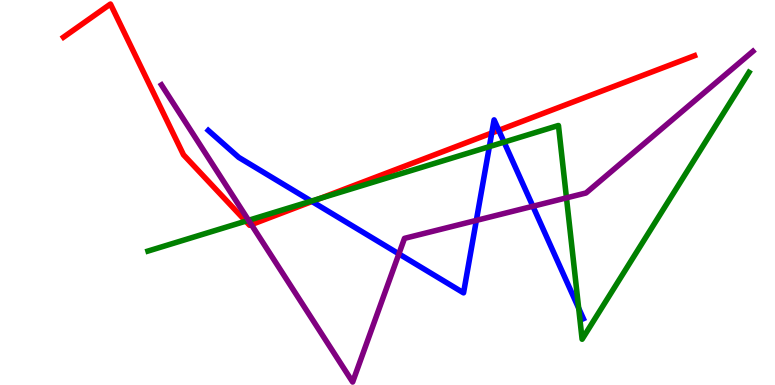[{'lines': ['blue', 'red'], 'intersections': [{'x': 4.03, 'y': 4.77}, {'x': 6.35, 'y': 6.55}, {'x': 6.44, 'y': 6.62}]}, {'lines': ['green', 'red'], 'intersections': [{'x': 3.17, 'y': 4.26}, {'x': 4.13, 'y': 4.85}]}, {'lines': ['purple', 'red'], 'intersections': [{'x': 3.24, 'y': 4.17}]}, {'lines': ['blue', 'green'], 'intersections': [{'x': 4.02, 'y': 4.78}, {'x': 6.31, 'y': 6.19}, {'x': 6.5, 'y': 6.31}, {'x': 7.47, 'y': 2.0}]}, {'lines': ['blue', 'purple'], 'intersections': [{'x': 5.15, 'y': 3.41}, {'x': 6.15, 'y': 4.28}, {'x': 6.88, 'y': 4.64}]}, {'lines': ['green', 'purple'], 'intersections': [{'x': 3.21, 'y': 4.28}, {'x': 7.31, 'y': 4.86}]}]